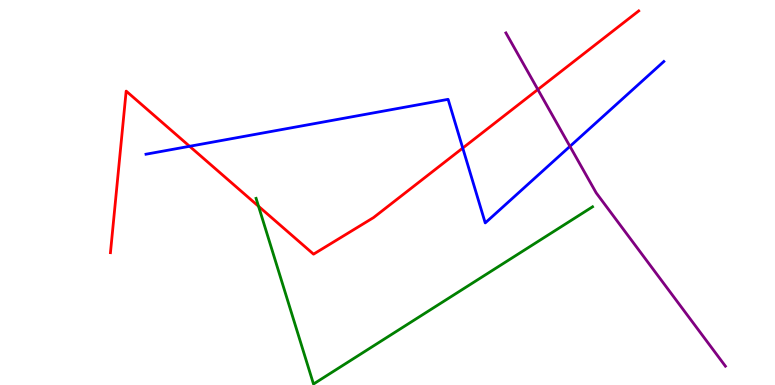[{'lines': ['blue', 'red'], 'intersections': [{'x': 2.45, 'y': 6.2}, {'x': 5.97, 'y': 6.15}]}, {'lines': ['green', 'red'], 'intersections': [{'x': 3.34, 'y': 4.64}]}, {'lines': ['purple', 'red'], 'intersections': [{'x': 6.94, 'y': 7.67}]}, {'lines': ['blue', 'green'], 'intersections': []}, {'lines': ['blue', 'purple'], 'intersections': [{'x': 7.35, 'y': 6.2}]}, {'lines': ['green', 'purple'], 'intersections': []}]